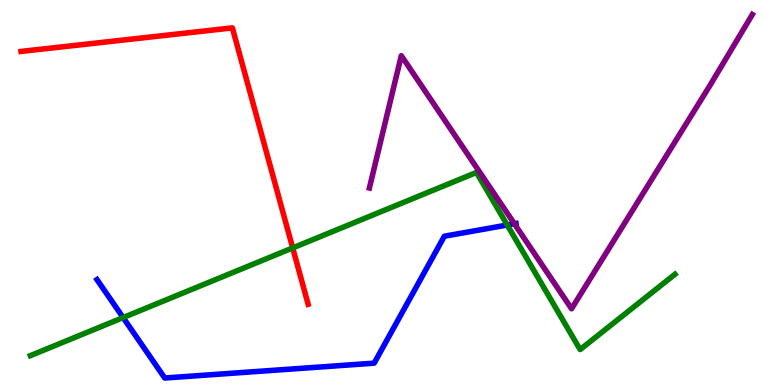[{'lines': ['blue', 'red'], 'intersections': []}, {'lines': ['green', 'red'], 'intersections': [{'x': 3.78, 'y': 3.56}]}, {'lines': ['purple', 'red'], 'intersections': []}, {'lines': ['blue', 'green'], 'intersections': [{'x': 1.59, 'y': 1.75}, {'x': 6.54, 'y': 4.16}]}, {'lines': ['blue', 'purple'], 'intersections': [{'x': 6.64, 'y': 4.19}]}, {'lines': ['green', 'purple'], 'intersections': []}]